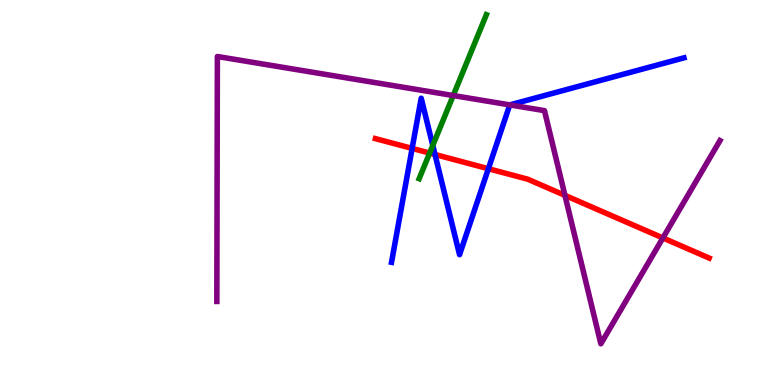[{'lines': ['blue', 'red'], 'intersections': [{'x': 5.32, 'y': 6.15}, {'x': 5.61, 'y': 5.99}, {'x': 6.3, 'y': 5.62}]}, {'lines': ['green', 'red'], 'intersections': [{'x': 5.54, 'y': 6.02}]}, {'lines': ['purple', 'red'], 'intersections': [{'x': 7.29, 'y': 4.93}, {'x': 8.55, 'y': 3.82}]}, {'lines': ['blue', 'green'], 'intersections': [{'x': 5.58, 'y': 6.22}]}, {'lines': ['blue', 'purple'], 'intersections': [{'x': 6.58, 'y': 7.28}]}, {'lines': ['green', 'purple'], 'intersections': [{'x': 5.85, 'y': 7.52}]}]